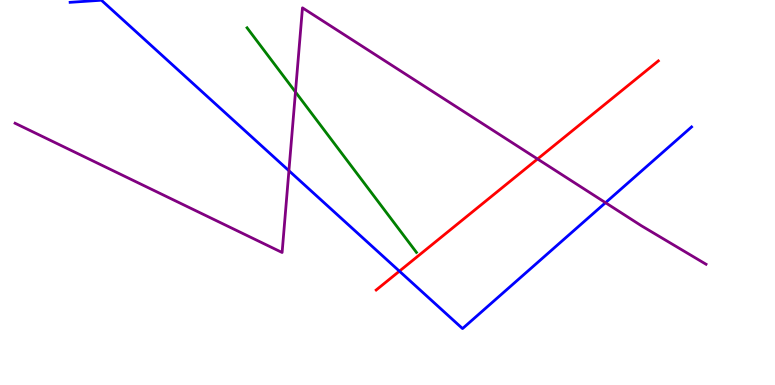[{'lines': ['blue', 'red'], 'intersections': [{'x': 5.15, 'y': 2.96}]}, {'lines': ['green', 'red'], 'intersections': []}, {'lines': ['purple', 'red'], 'intersections': [{'x': 6.94, 'y': 5.87}]}, {'lines': ['blue', 'green'], 'intersections': []}, {'lines': ['blue', 'purple'], 'intersections': [{'x': 3.73, 'y': 5.57}, {'x': 7.81, 'y': 4.73}]}, {'lines': ['green', 'purple'], 'intersections': [{'x': 3.81, 'y': 7.61}]}]